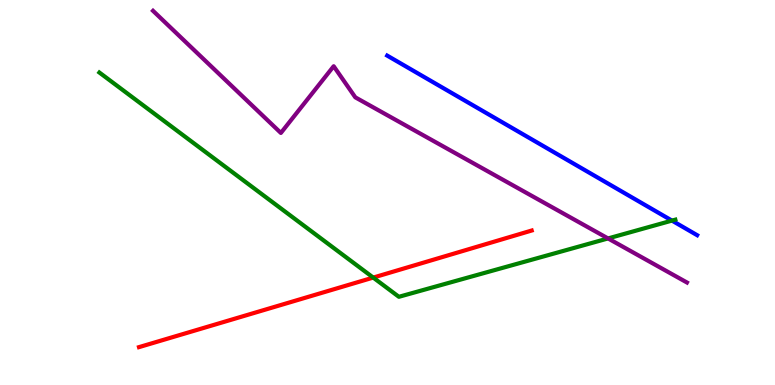[{'lines': ['blue', 'red'], 'intersections': []}, {'lines': ['green', 'red'], 'intersections': [{'x': 4.82, 'y': 2.79}]}, {'lines': ['purple', 'red'], 'intersections': []}, {'lines': ['blue', 'green'], 'intersections': [{'x': 8.67, 'y': 4.27}]}, {'lines': ['blue', 'purple'], 'intersections': []}, {'lines': ['green', 'purple'], 'intersections': [{'x': 7.85, 'y': 3.81}]}]